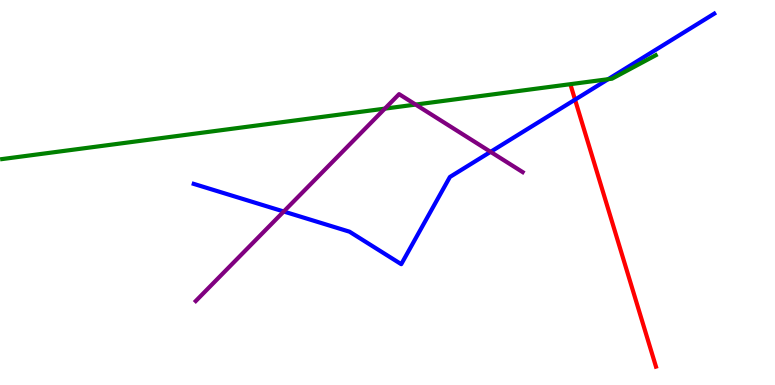[{'lines': ['blue', 'red'], 'intersections': [{'x': 7.42, 'y': 7.41}]}, {'lines': ['green', 'red'], 'intersections': []}, {'lines': ['purple', 'red'], 'intersections': []}, {'lines': ['blue', 'green'], 'intersections': [{'x': 7.85, 'y': 7.94}]}, {'lines': ['blue', 'purple'], 'intersections': [{'x': 3.66, 'y': 4.51}, {'x': 6.33, 'y': 6.06}]}, {'lines': ['green', 'purple'], 'intersections': [{'x': 4.97, 'y': 7.18}, {'x': 5.36, 'y': 7.28}]}]